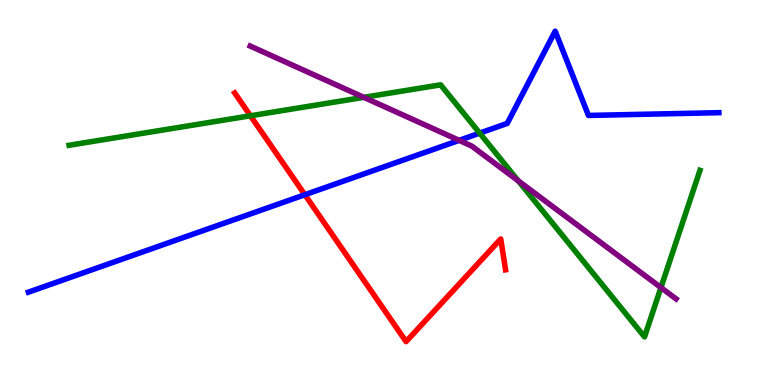[{'lines': ['blue', 'red'], 'intersections': [{'x': 3.93, 'y': 4.94}]}, {'lines': ['green', 'red'], 'intersections': [{'x': 3.23, 'y': 6.99}]}, {'lines': ['purple', 'red'], 'intersections': []}, {'lines': ['blue', 'green'], 'intersections': [{'x': 6.19, 'y': 6.54}]}, {'lines': ['blue', 'purple'], 'intersections': [{'x': 5.92, 'y': 6.35}]}, {'lines': ['green', 'purple'], 'intersections': [{'x': 4.69, 'y': 7.47}, {'x': 6.69, 'y': 5.3}, {'x': 8.53, 'y': 2.53}]}]